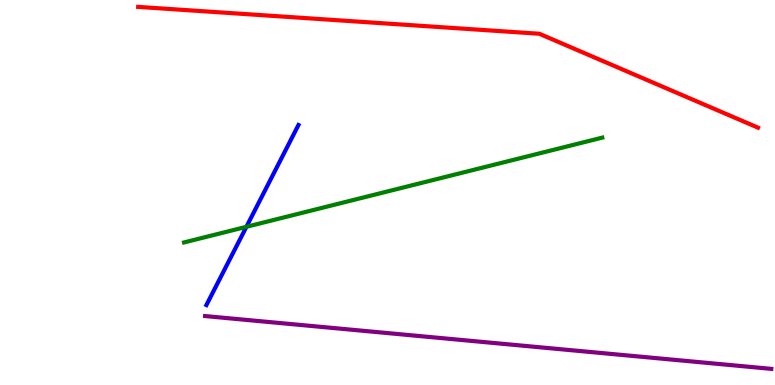[{'lines': ['blue', 'red'], 'intersections': []}, {'lines': ['green', 'red'], 'intersections': []}, {'lines': ['purple', 'red'], 'intersections': []}, {'lines': ['blue', 'green'], 'intersections': [{'x': 3.18, 'y': 4.11}]}, {'lines': ['blue', 'purple'], 'intersections': []}, {'lines': ['green', 'purple'], 'intersections': []}]